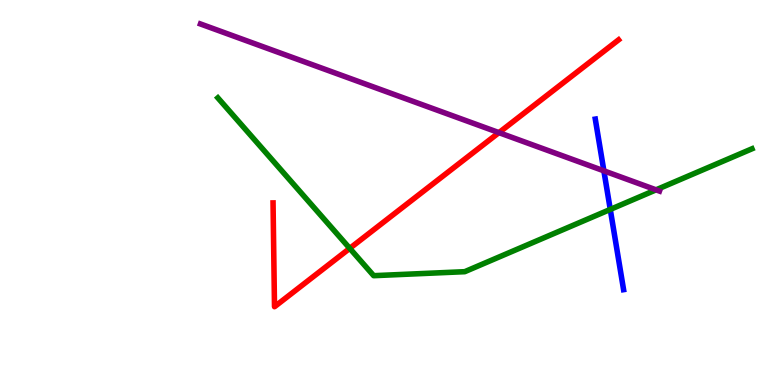[{'lines': ['blue', 'red'], 'intersections': []}, {'lines': ['green', 'red'], 'intersections': [{'x': 4.51, 'y': 3.55}]}, {'lines': ['purple', 'red'], 'intersections': [{'x': 6.44, 'y': 6.55}]}, {'lines': ['blue', 'green'], 'intersections': [{'x': 7.87, 'y': 4.56}]}, {'lines': ['blue', 'purple'], 'intersections': [{'x': 7.79, 'y': 5.56}]}, {'lines': ['green', 'purple'], 'intersections': [{'x': 8.47, 'y': 5.07}]}]